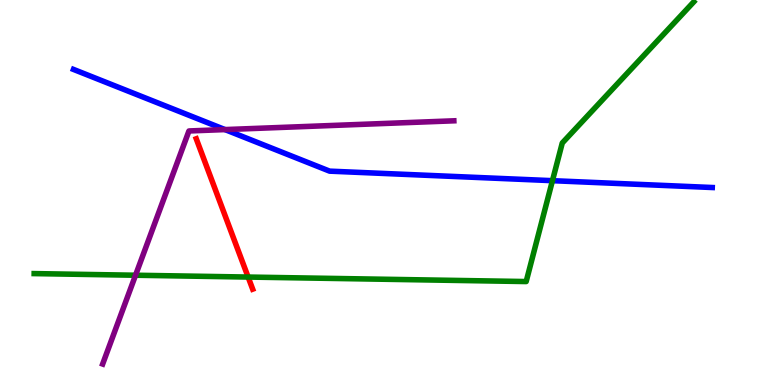[{'lines': ['blue', 'red'], 'intersections': []}, {'lines': ['green', 'red'], 'intersections': [{'x': 3.2, 'y': 2.8}]}, {'lines': ['purple', 'red'], 'intersections': []}, {'lines': ['blue', 'green'], 'intersections': [{'x': 7.13, 'y': 5.31}]}, {'lines': ['blue', 'purple'], 'intersections': [{'x': 2.9, 'y': 6.63}]}, {'lines': ['green', 'purple'], 'intersections': [{'x': 1.75, 'y': 2.85}]}]